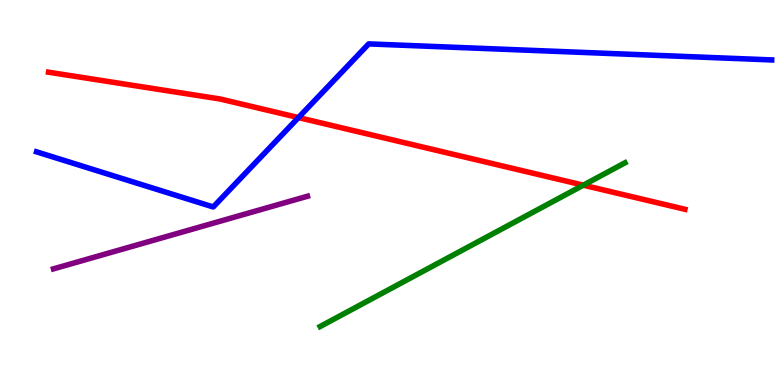[{'lines': ['blue', 'red'], 'intersections': [{'x': 3.85, 'y': 6.95}]}, {'lines': ['green', 'red'], 'intersections': [{'x': 7.53, 'y': 5.19}]}, {'lines': ['purple', 'red'], 'intersections': []}, {'lines': ['blue', 'green'], 'intersections': []}, {'lines': ['blue', 'purple'], 'intersections': []}, {'lines': ['green', 'purple'], 'intersections': []}]